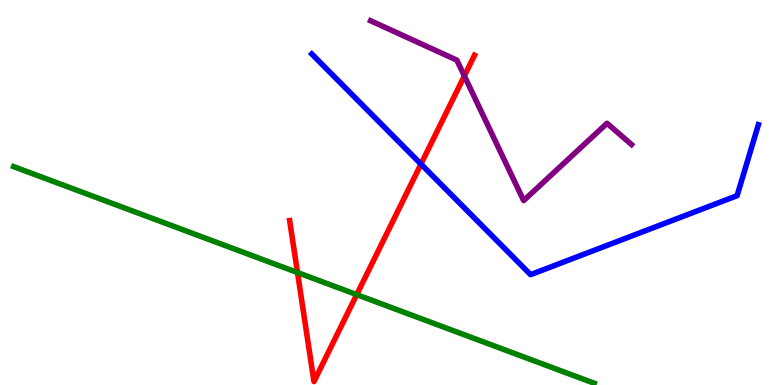[{'lines': ['blue', 'red'], 'intersections': [{'x': 5.43, 'y': 5.74}]}, {'lines': ['green', 'red'], 'intersections': [{'x': 3.84, 'y': 2.92}, {'x': 4.6, 'y': 2.35}]}, {'lines': ['purple', 'red'], 'intersections': [{'x': 5.99, 'y': 8.03}]}, {'lines': ['blue', 'green'], 'intersections': []}, {'lines': ['blue', 'purple'], 'intersections': []}, {'lines': ['green', 'purple'], 'intersections': []}]